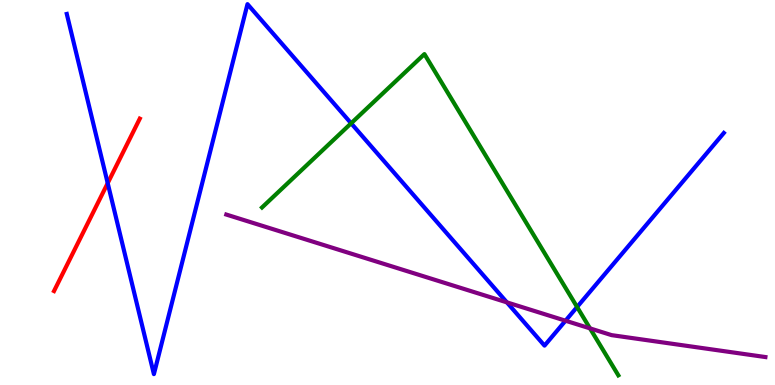[{'lines': ['blue', 'red'], 'intersections': [{'x': 1.39, 'y': 5.24}]}, {'lines': ['green', 'red'], 'intersections': []}, {'lines': ['purple', 'red'], 'intersections': []}, {'lines': ['blue', 'green'], 'intersections': [{'x': 4.53, 'y': 6.8}, {'x': 7.45, 'y': 2.03}]}, {'lines': ['blue', 'purple'], 'intersections': [{'x': 6.54, 'y': 2.15}, {'x': 7.3, 'y': 1.67}]}, {'lines': ['green', 'purple'], 'intersections': [{'x': 7.61, 'y': 1.47}]}]